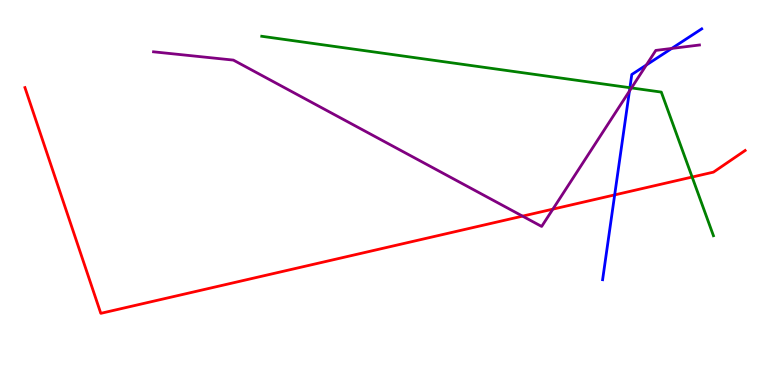[{'lines': ['blue', 'red'], 'intersections': [{'x': 7.93, 'y': 4.94}]}, {'lines': ['green', 'red'], 'intersections': [{'x': 8.93, 'y': 5.4}]}, {'lines': ['purple', 'red'], 'intersections': [{'x': 6.74, 'y': 4.39}, {'x': 7.13, 'y': 4.57}]}, {'lines': ['blue', 'green'], 'intersections': [{'x': 8.13, 'y': 7.72}]}, {'lines': ['blue', 'purple'], 'intersections': [{'x': 8.12, 'y': 7.63}, {'x': 8.34, 'y': 8.31}, {'x': 8.67, 'y': 8.74}]}, {'lines': ['green', 'purple'], 'intersections': [{'x': 8.15, 'y': 7.72}]}]